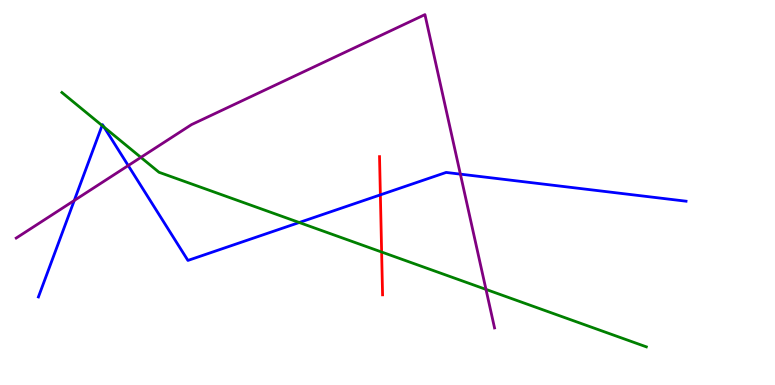[{'lines': ['blue', 'red'], 'intersections': [{'x': 4.91, 'y': 4.94}]}, {'lines': ['green', 'red'], 'intersections': [{'x': 4.92, 'y': 3.45}]}, {'lines': ['purple', 'red'], 'intersections': []}, {'lines': ['blue', 'green'], 'intersections': [{'x': 1.32, 'y': 6.74}, {'x': 1.34, 'y': 6.7}, {'x': 3.86, 'y': 4.22}]}, {'lines': ['blue', 'purple'], 'intersections': [{'x': 0.958, 'y': 4.79}, {'x': 1.65, 'y': 5.7}, {'x': 5.94, 'y': 5.48}]}, {'lines': ['green', 'purple'], 'intersections': [{'x': 1.82, 'y': 5.91}, {'x': 6.27, 'y': 2.48}]}]